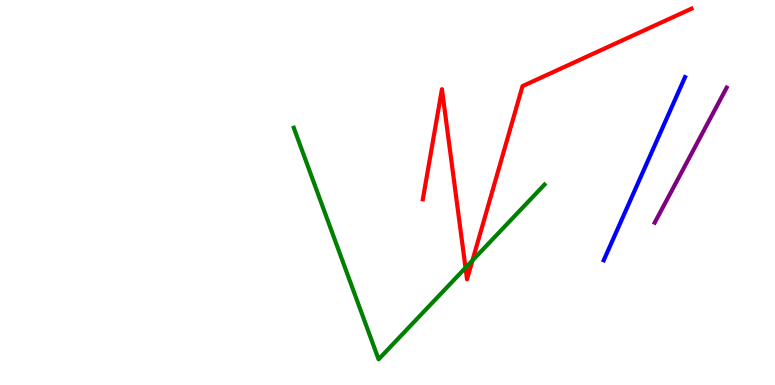[{'lines': ['blue', 'red'], 'intersections': []}, {'lines': ['green', 'red'], 'intersections': [{'x': 6.01, 'y': 3.04}, {'x': 6.1, 'y': 3.23}]}, {'lines': ['purple', 'red'], 'intersections': []}, {'lines': ['blue', 'green'], 'intersections': []}, {'lines': ['blue', 'purple'], 'intersections': []}, {'lines': ['green', 'purple'], 'intersections': []}]